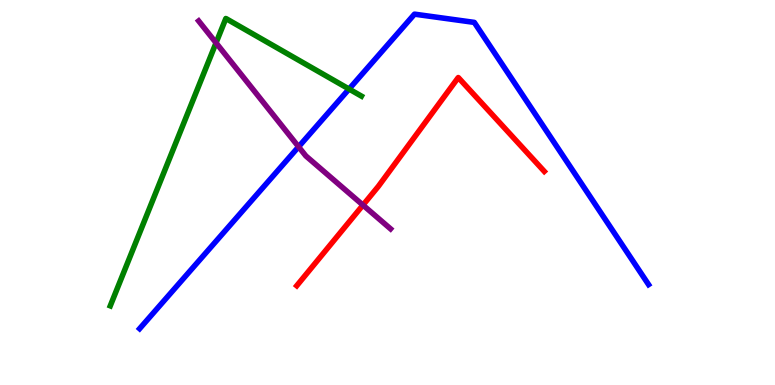[{'lines': ['blue', 'red'], 'intersections': []}, {'lines': ['green', 'red'], 'intersections': []}, {'lines': ['purple', 'red'], 'intersections': [{'x': 4.68, 'y': 4.67}]}, {'lines': ['blue', 'green'], 'intersections': [{'x': 4.5, 'y': 7.69}]}, {'lines': ['blue', 'purple'], 'intersections': [{'x': 3.85, 'y': 6.19}]}, {'lines': ['green', 'purple'], 'intersections': [{'x': 2.79, 'y': 8.89}]}]